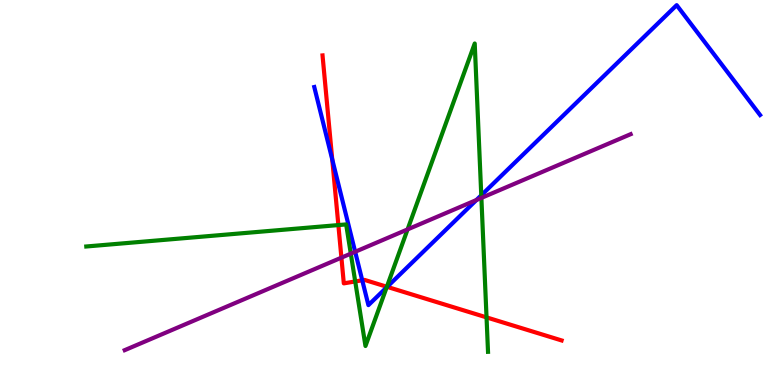[{'lines': ['blue', 'red'], 'intersections': [{'x': 4.29, 'y': 5.86}, {'x': 4.67, 'y': 2.72}, {'x': 5.0, 'y': 2.55}]}, {'lines': ['green', 'red'], 'intersections': [{'x': 4.37, 'y': 4.15}, {'x': 4.58, 'y': 2.69}, {'x': 4.99, 'y': 2.55}, {'x': 6.28, 'y': 1.76}]}, {'lines': ['purple', 'red'], 'intersections': [{'x': 4.41, 'y': 3.31}]}, {'lines': ['blue', 'green'], 'intersections': [{'x': 4.99, 'y': 2.54}, {'x': 6.21, 'y': 4.93}]}, {'lines': ['blue', 'purple'], 'intersections': [{'x': 4.58, 'y': 3.46}, {'x': 6.15, 'y': 4.8}]}, {'lines': ['green', 'purple'], 'intersections': [{'x': 4.53, 'y': 3.41}, {'x': 5.26, 'y': 4.04}, {'x': 6.21, 'y': 4.86}]}]